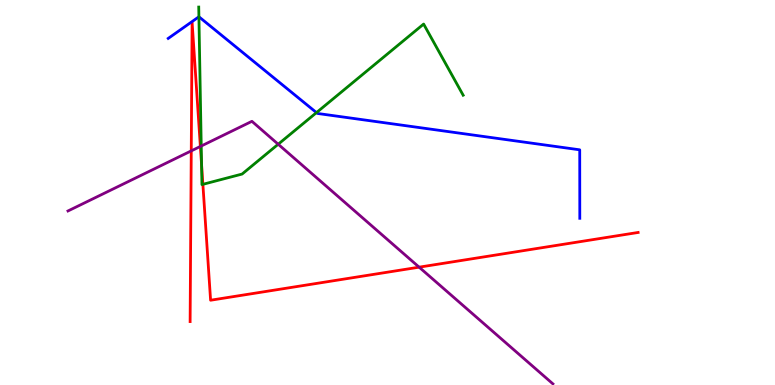[{'lines': ['blue', 'red'], 'intersections': []}, {'lines': ['green', 'red'], 'intersections': [{'x': 2.6, 'y': 5.72}, {'x': 2.62, 'y': 5.21}]}, {'lines': ['purple', 'red'], 'intersections': [{'x': 2.47, 'y': 6.08}, {'x': 2.59, 'y': 6.2}, {'x': 5.41, 'y': 3.06}]}, {'lines': ['blue', 'green'], 'intersections': [{'x': 2.57, 'y': 9.56}, {'x': 4.08, 'y': 7.08}]}, {'lines': ['blue', 'purple'], 'intersections': []}, {'lines': ['green', 'purple'], 'intersections': [{'x': 2.6, 'y': 6.21}, {'x': 3.59, 'y': 6.25}]}]